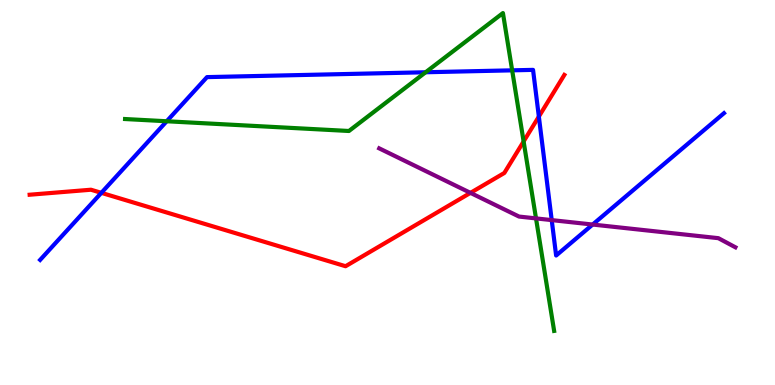[{'lines': ['blue', 'red'], 'intersections': [{'x': 1.31, 'y': 4.99}, {'x': 6.95, 'y': 6.97}]}, {'lines': ['green', 'red'], 'intersections': [{'x': 6.76, 'y': 6.33}]}, {'lines': ['purple', 'red'], 'intersections': [{'x': 6.07, 'y': 4.99}]}, {'lines': ['blue', 'green'], 'intersections': [{'x': 2.15, 'y': 6.85}, {'x': 5.49, 'y': 8.12}, {'x': 6.61, 'y': 8.17}]}, {'lines': ['blue', 'purple'], 'intersections': [{'x': 7.12, 'y': 4.28}, {'x': 7.65, 'y': 4.17}]}, {'lines': ['green', 'purple'], 'intersections': [{'x': 6.92, 'y': 4.33}]}]